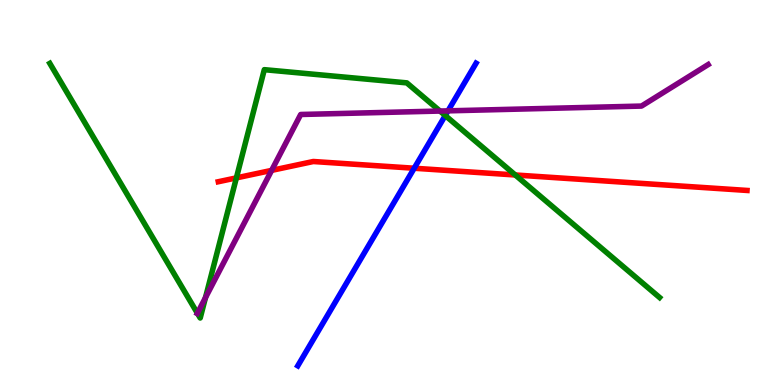[{'lines': ['blue', 'red'], 'intersections': [{'x': 5.34, 'y': 5.63}]}, {'lines': ['green', 'red'], 'intersections': [{'x': 3.05, 'y': 5.38}, {'x': 6.65, 'y': 5.46}]}, {'lines': ['purple', 'red'], 'intersections': [{'x': 3.51, 'y': 5.57}]}, {'lines': ['blue', 'green'], 'intersections': [{'x': 5.75, 'y': 7.0}]}, {'lines': ['blue', 'purple'], 'intersections': [{'x': 5.78, 'y': 7.12}]}, {'lines': ['green', 'purple'], 'intersections': [{'x': 2.55, 'y': 1.86}, {'x': 2.65, 'y': 2.27}, {'x': 5.68, 'y': 7.12}]}]